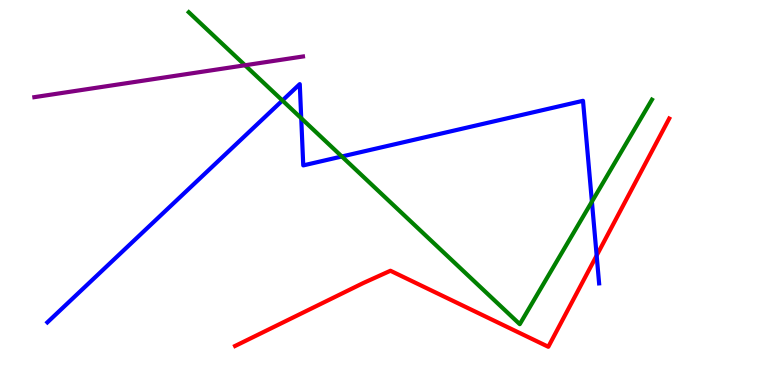[{'lines': ['blue', 'red'], 'intersections': [{'x': 7.7, 'y': 3.36}]}, {'lines': ['green', 'red'], 'intersections': []}, {'lines': ['purple', 'red'], 'intersections': []}, {'lines': ['blue', 'green'], 'intersections': [{'x': 3.64, 'y': 7.39}, {'x': 3.89, 'y': 6.93}, {'x': 4.41, 'y': 5.94}, {'x': 7.64, 'y': 4.76}]}, {'lines': ['blue', 'purple'], 'intersections': []}, {'lines': ['green', 'purple'], 'intersections': [{'x': 3.16, 'y': 8.3}]}]